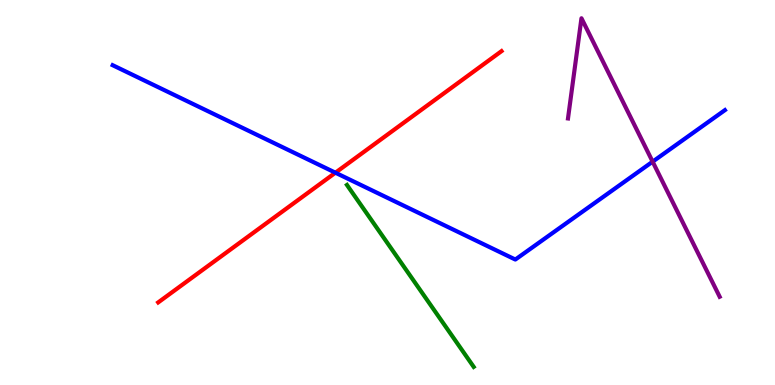[{'lines': ['blue', 'red'], 'intersections': [{'x': 4.33, 'y': 5.51}]}, {'lines': ['green', 'red'], 'intersections': []}, {'lines': ['purple', 'red'], 'intersections': []}, {'lines': ['blue', 'green'], 'intersections': []}, {'lines': ['blue', 'purple'], 'intersections': [{'x': 8.42, 'y': 5.8}]}, {'lines': ['green', 'purple'], 'intersections': []}]